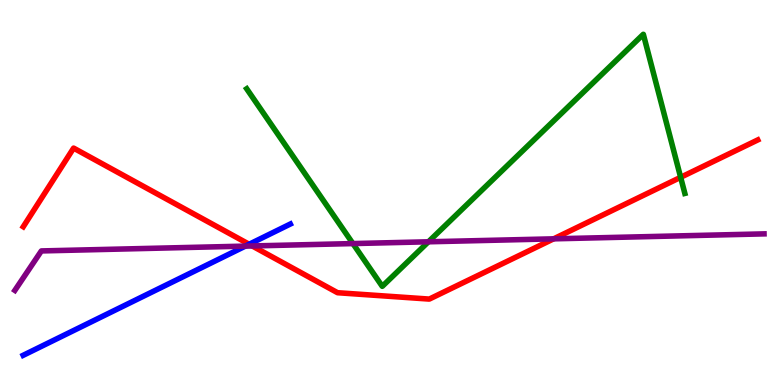[{'lines': ['blue', 'red'], 'intersections': [{'x': 3.21, 'y': 3.66}]}, {'lines': ['green', 'red'], 'intersections': [{'x': 8.78, 'y': 5.39}]}, {'lines': ['purple', 'red'], 'intersections': [{'x': 3.25, 'y': 3.61}, {'x': 7.14, 'y': 3.8}]}, {'lines': ['blue', 'green'], 'intersections': []}, {'lines': ['blue', 'purple'], 'intersections': [{'x': 3.17, 'y': 3.61}]}, {'lines': ['green', 'purple'], 'intersections': [{'x': 4.55, 'y': 3.67}, {'x': 5.53, 'y': 3.72}]}]